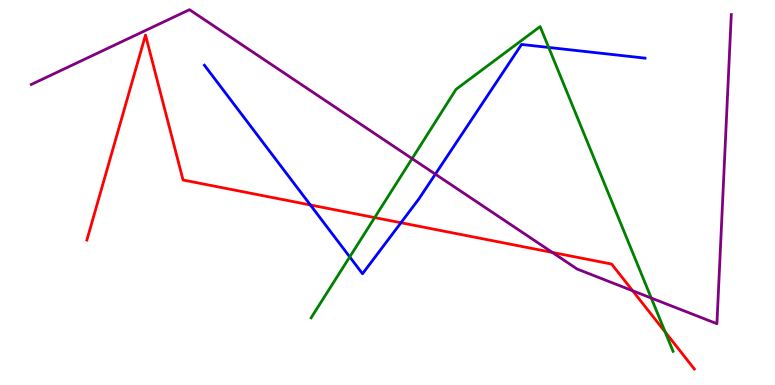[{'lines': ['blue', 'red'], 'intersections': [{'x': 4.0, 'y': 4.68}, {'x': 5.17, 'y': 4.21}]}, {'lines': ['green', 'red'], 'intersections': [{'x': 4.83, 'y': 4.35}, {'x': 8.58, 'y': 1.38}]}, {'lines': ['purple', 'red'], 'intersections': [{'x': 7.13, 'y': 3.44}, {'x': 8.16, 'y': 2.45}]}, {'lines': ['blue', 'green'], 'intersections': [{'x': 4.51, 'y': 3.33}, {'x': 7.08, 'y': 8.77}]}, {'lines': ['blue', 'purple'], 'intersections': [{'x': 5.62, 'y': 5.48}]}, {'lines': ['green', 'purple'], 'intersections': [{'x': 5.32, 'y': 5.88}, {'x': 8.4, 'y': 2.26}]}]